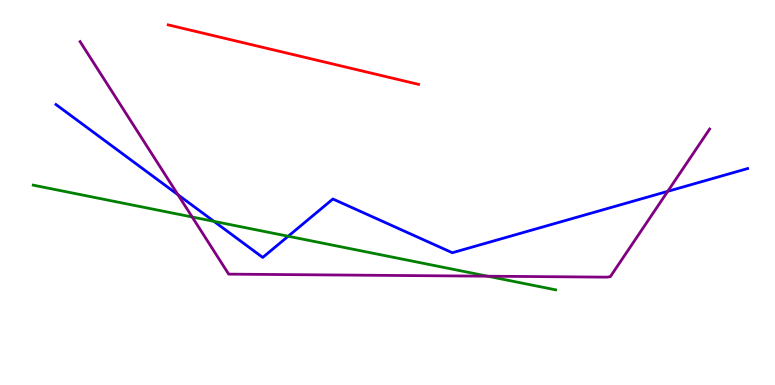[{'lines': ['blue', 'red'], 'intersections': []}, {'lines': ['green', 'red'], 'intersections': []}, {'lines': ['purple', 'red'], 'intersections': []}, {'lines': ['blue', 'green'], 'intersections': [{'x': 2.76, 'y': 4.25}, {'x': 3.72, 'y': 3.86}]}, {'lines': ['blue', 'purple'], 'intersections': [{'x': 2.3, 'y': 4.94}, {'x': 8.62, 'y': 5.03}]}, {'lines': ['green', 'purple'], 'intersections': [{'x': 2.48, 'y': 4.36}, {'x': 6.29, 'y': 2.83}]}]